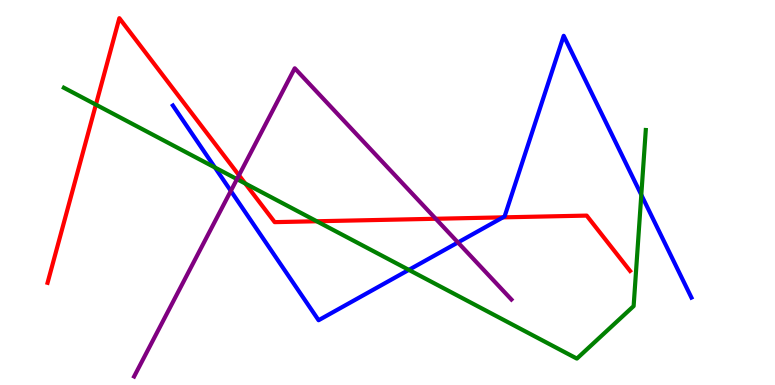[{'lines': ['blue', 'red'], 'intersections': [{'x': 6.49, 'y': 4.35}]}, {'lines': ['green', 'red'], 'intersections': [{'x': 1.24, 'y': 7.28}, {'x': 3.16, 'y': 5.23}, {'x': 4.09, 'y': 4.25}]}, {'lines': ['purple', 'red'], 'intersections': [{'x': 3.08, 'y': 5.45}, {'x': 5.62, 'y': 4.32}]}, {'lines': ['blue', 'green'], 'intersections': [{'x': 2.77, 'y': 5.65}, {'x': 5.28, 'y': 2.99}, {'x': 8.27, 'y': 4.94}]}, {'lines': ['blue', 'purple'], 'intersections': [{'x': 2.98, 'y': 5.04}, {'x': 5.91, 'y': 3.7}]}, {'lines': ['green', 'purple'], 'intersections': [{'x': 3.06, 'y': 5.35}]}]